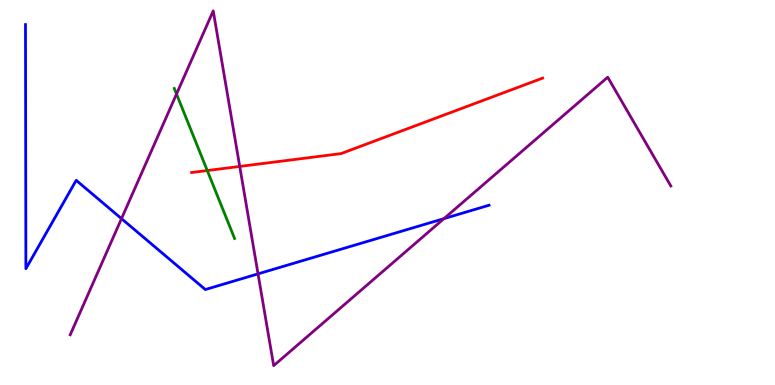[{'lines': ['blue', 'red'], 'intersections': []}, {'lines': ['green', 'red'], 'intersections': [{'x': 2.67, 'y': 5.57}]}, {'lines': ['purple', 'red'], 'intersections': [{'x': 3.09, 'y': 5.68}]}, {'lines': ['blue', 'green'], 'intersections': []}, {'lines': ['blue', 'purple'], 'intersections': [{'x': 1.57, 'y': 4.32}, {'x': 3.33, 'y': 2.89}, {'x': 5.73, 'y': 4.32}]}, {'lines': ['green', 'purple'], 'intersections': [{'x': 2.28, 'y': 7.56}]}]